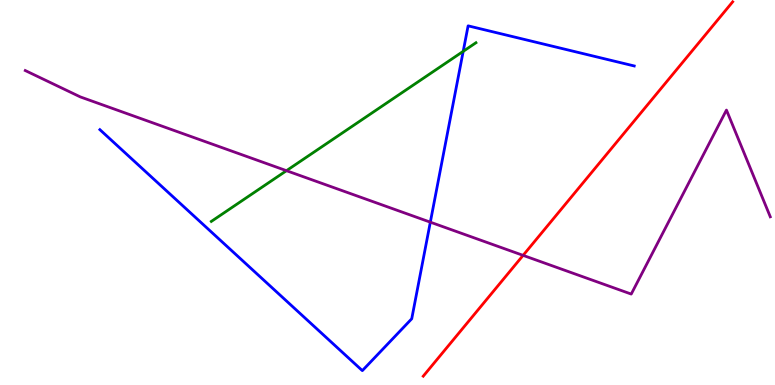[{'lines': ['blue', 'red'], 'intersections': []}, {'lines': ['green', 'red'], 'intersections': []}, {'lines': ['purple', 'red'], 'intersections': [{'x': 6.75, 'y': 3.37}]}, {'lines': ['blue', 'green'], 'intersections': [{'x': 5.98, 'y': 8.67}]}, {'lines': ['blue', 'purple'], 'intersections': [{'x': 5.55, 'y': 4.23}]}, {'lines': ['green', 'purple'], 'intersections': [{'x': 3.7, 'y': 5.57}]}]